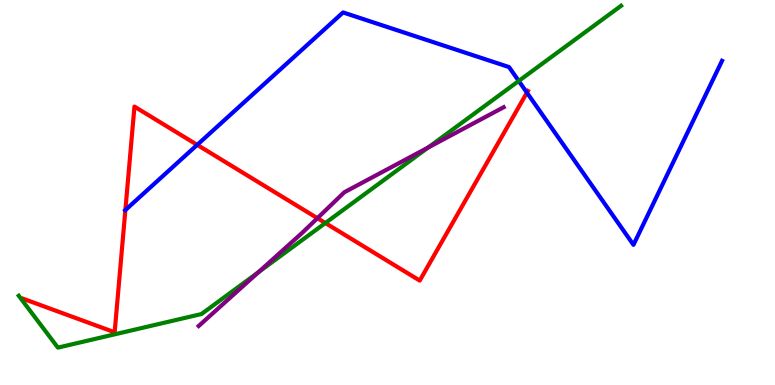[{'lines': ['blue', 'red'], 'intersections': [{'x': 1.62, 'y': 4.54}, {'x': 2.54, 'y': 6.24}, {'x': 6.8, 'y': 7.59}]}, {'lines': ['green', 'red'], 'intersections': [{'x': 4.2, 'y': 4.21}]}, {'lines': ['purple', 'red'], 'intersections': [{'x': 4.1, 'y': 4.33}]}, {'lines': ['blue', 'green'], 'intersections': [{'x': 6.69, 'y': 7.9}]}, {'lines': ['blue', 'purple'], 'intersections': []}, {'lines': ['green', 'purple'], 'intersections': [{'x': 3.34, 'y': 2.93}, {'x': 5.52, 'y': 6.17}]}]